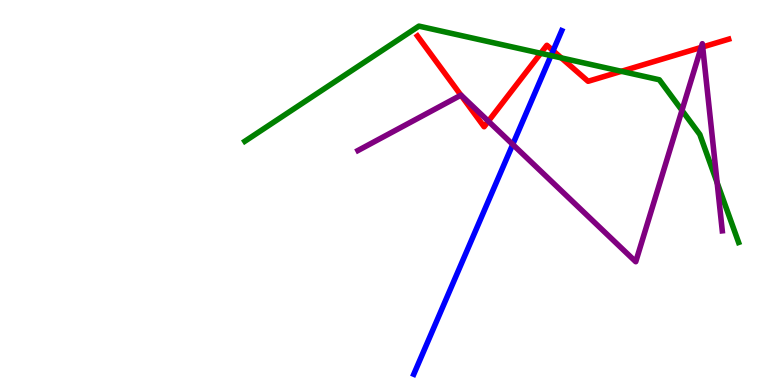[{'lines': ['blue', 'red'], 'intersections': [{'x': 7.14, 'y': 8.68}]}, {'lines': ['green', 'red'], 'intersections': [{'x': 6.98, 'y': 8.62}, {'x': 7.24, 'y': 8.5}, {'x': 8.02, 'y': 8.15}]}, {'lines': ['purple', 'red'], 'intersections': [{'x': 5.95, 'y': 7.53}, {'x': 6.3, 'y': 6.85}, {'x': 9.05, 'y': 8.77}, {'x': 9.07, 'y': 8.78}]}, {'lines': ['blue', 'green'], 'intersections': [{'x': 7.11, 'y': 8.56}]}, {'lines': ['blue', 'purple'], 'intersections': [{'x': 6.62, 'y': 6.25}]}, {'lines': ['green', 'purple'], 'intersections': [{'x': 8.8, 'y': 7.13}, {'x': 9.25, 'y': 5.25}]}]